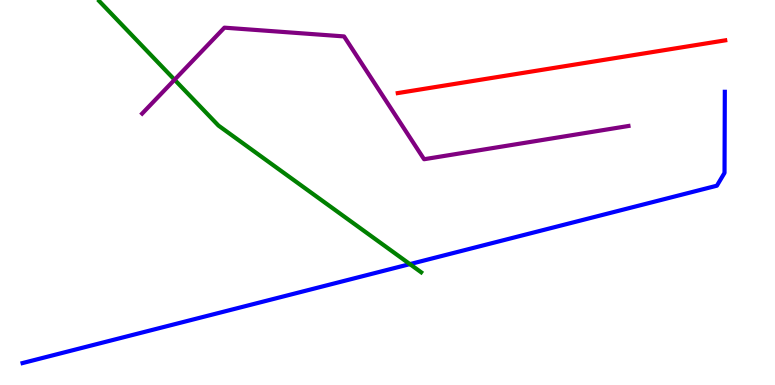[{'lines': ['blue', 'red'], 'intersections': []}, {'lines': ['green', 'red'], 'intersections': []}, {'lines': ['purple', 'red'], 'intersections': []}, {'lines': ['blue', 'green'], 'intersections': [{'x': 5.29, 'y': 3.14}]}, {'lines': ['blue', 'purple'], 'intersections': []}, {'lines': ['green', 'purple'], 'intersections': [{'x': 2.25, 'y': 7.93}]}]